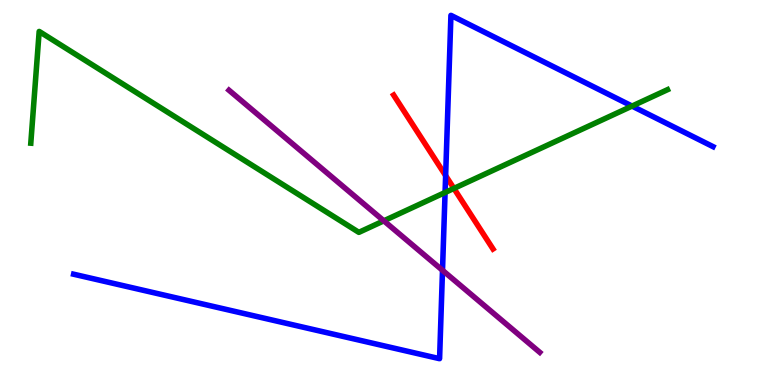[{'lines': ['blue', 'red'], 'intersections': [{'x': 5.75, 'y': 5.44}]}, {'lines': ['green', 'red'], 'intersections': [{'x': 5.86, 'y': 5.11}]}, {'lines': ['purple', 'red'], 'intersections': []}, {'lines': ['blue', 'green'], 'intersections': [{'x': 5.74, 'y': 5.0}, {'x': 8.16, 'y': 7.24}]}, {'lines': ['blue', 'purple'], 'intersections': [{'x': 5.71, 'y': 2.98}]}, {'lines': ['green', 'purple'], 'intersections': [{'x': 4.95, 'y': 4.26}]}]